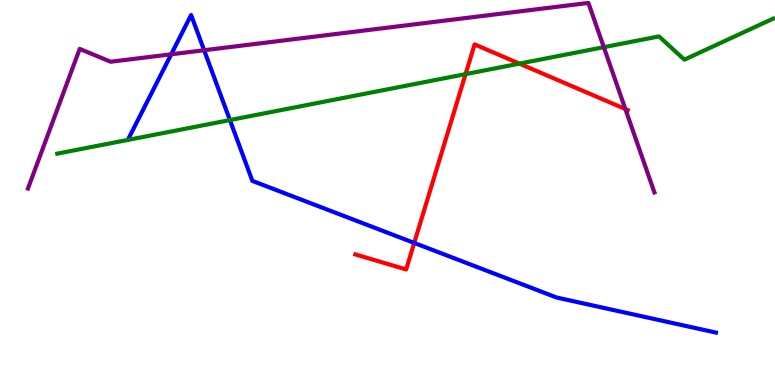[{'lines': ['blue', 'red'], 'intersections': [{'x': 5.34, 'y': 3.69}]}, {'lines': ['green', 'red'], 'intersections': [{'x': 6.01, 'y': 8.07}, {'x': 6.7, 'y': 8.35}]}, {'lines': ['purple', 'red'], 'intersections': [{'x': 8.07, 'y': 7.17}]}, {'lines': ['blue', 'green'], 'intersections': [{'x': 2.97, 'y': 6.88}]}, {'lines': ['blue', 'purple'], 'intersections': [{'x': 2.21, 'y': 8.59}, {'x': 2.63, 'y': 8.7}]}, {'lines': ['green', 'purple'], 'intersections': [{'x': 7.79, 'y': 8.77}]}]